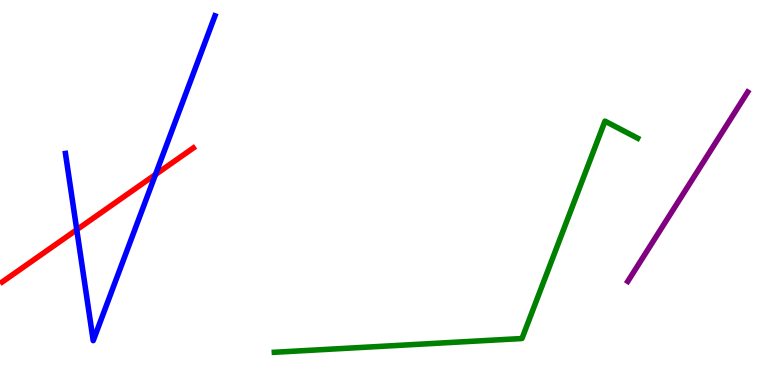[{'lines': ['blue', 'red'], 'intersections': [{'x': 0.99, 'y': 4.03}, {'x': 2.01, 'y': 5.47}]}, {'lines': ['green', 'red'], 'intersections': []}, {'lines': ['purple', 'red'], 'intersections': []}, {'lines': ['blue', 'green'], 'intersections': []}, {'lines': ['blue', 'purple'], 'intersections': []}, {'lines': ['green', 'purple'], 'intersections': []}]